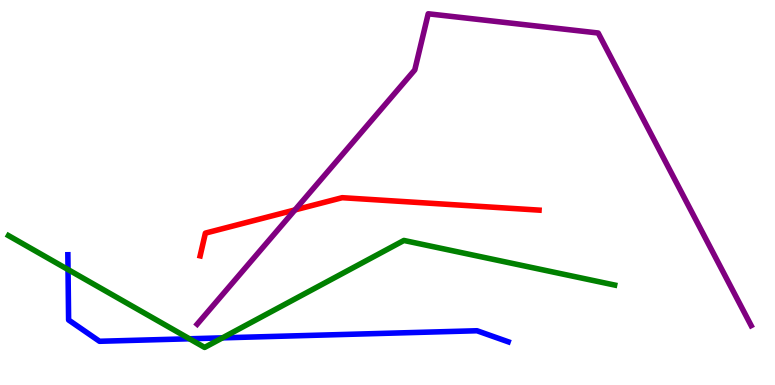[{'lines': ['blue', 'red'], 'intersections': []}, {'lines': ['green', 'red'], 'intersections': []}, {'lines': ['purple', 'red'], 'intersections': [{'x': 3.81, 'y': 4.55}]}, {'lines': ['blue', 'green'], 'intersections': [{'x': 0.878, 'y': 3.0}, {'x': 2.44, 'y': 1.2}, {'x': 2.87, 'y': 1.22}]}, {'lines': ['blue', 'purple'], 'intersections': []}, {'lines': ['green', 'purple'], 'intersections': []}]